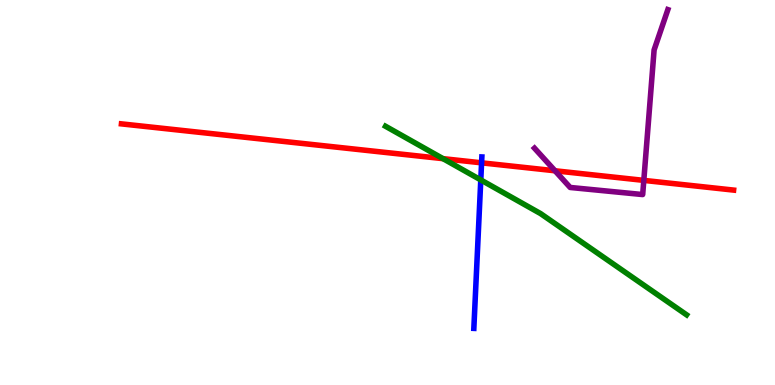[{'lines': ['blue', 'red'], 'intersections': [{'x': 6.21, 'y': 5.77}]}, {'lines': ['green', 'red'], 'intersections': [{'x': 5.72, 'y': 5.88}]}, {'lines': ['purple', 'red'], 'intersections': [{'x': 7.16, 'y': 5.56}, {'x': 8.31, 'y': 5.31}]}, {'lines': ['blue', 'green'], 'intersections': [{'x': 6.2, 'y': 5.33}]}, {'lines': ['blue', 'purple'], 'intersections': []}, {'lines': ['green', 'purple'], 'intersections': []}]